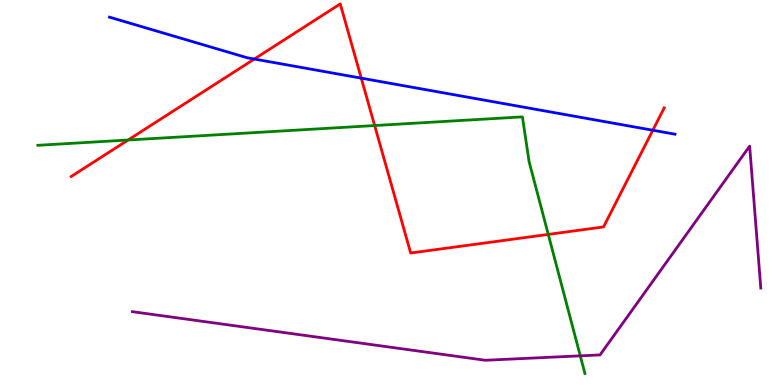[{'lines': ['blue', 'red'], 'intersections': [{'x': 3.28, 'y': 8.47}, {'x': 4.66, 'y': 7.97}, {'x': 8.42, 'y': 6.62}]}, {'lines': ['green', 'red'], 'intersections': [{'x': 1.65, 'y': 6.36}, {'x': 4.83, 'y': 6.74}, {'x': 7.07, 'y': 3.91}]}, {'lines': ['purple', 'red'], 'intersections': []}, {'lines': ['blue', 'green'], 'intersections': []}, {'lines': ['blue', 'purple'], 'intersections': []}, {'lines': ['green', 'purple'], 'intersections': [{'x': 7.49, 'y': 0.757}]}]